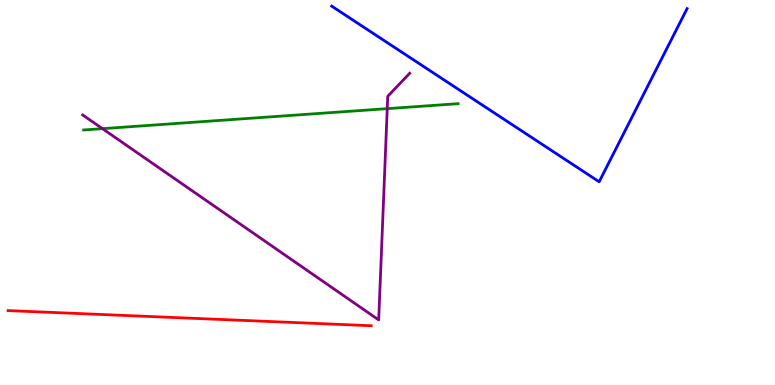[{'lines': ['blue', 'red'], 'intersections': []}, {'lines': ['green', 'red'], 'intersections': []}, {'lines': ['purple', 'red'], 'intersections': []}, {'lines': ['blue', 'green'], 'intersections': []}, {'lines': ['blue', 'purple'], 'intersections': []}, {'lines': ['green', 'purple'], 'intersections': [{'x': 1.32, 'y': 6.66}, {'x': 5.0, 'y': 7.18}]}]